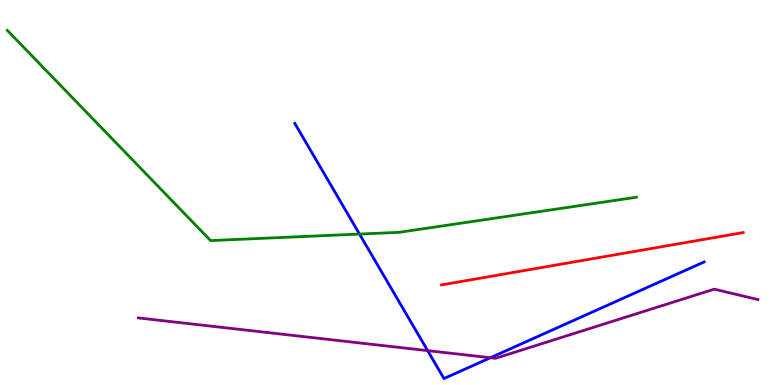[{'lines': ['blue', 'red'], 'intersections': []}, {'lines': ['green', 'red'], 'intersections': []}, {'lines': ['purple', 'red'], 'intersections': []}, {'lines': ['blue', 'green'], 'intersections': [{'x': 4.64, 'y': 3.92}]}, {'lines': ['blue', 'purple'], 'intersections': [{'x': 5.52, 'y': 0.892}, {'x': 6.33, 'y': 0.708}]}, {'lines': ['green', 'purple'], 'intersections': []}]